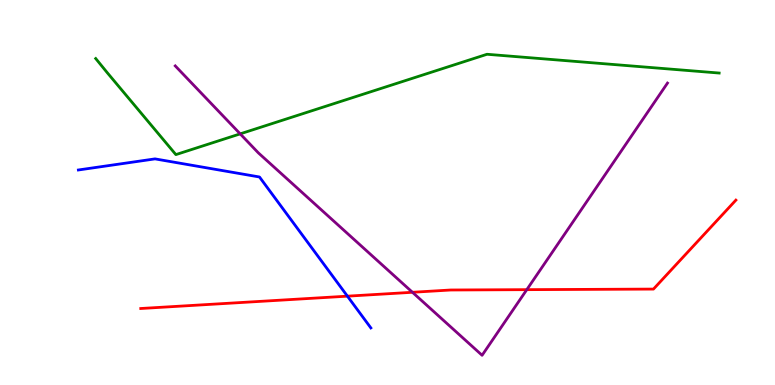[{'lines': ['blue', 'red'], 'intersections': [{'x': 4.48, 'y': 2.31}]}, {'lines': ['green', 'red'], 'intersections': []}, {'lines': ['purple', 'red'], 'intersections': [{'x': 5.32, 'y': 2.41}, {'x': 6.8, 'y': 2.48}]}, {'lines': ['blue', 'green'], 'intersections': []}, {'lines': ['blue', 'purple'], 'intersections': []}, {'lines': ['green', 'purple'], 'intersections': [{'x': 3.1, 'y': 6.52}]}]